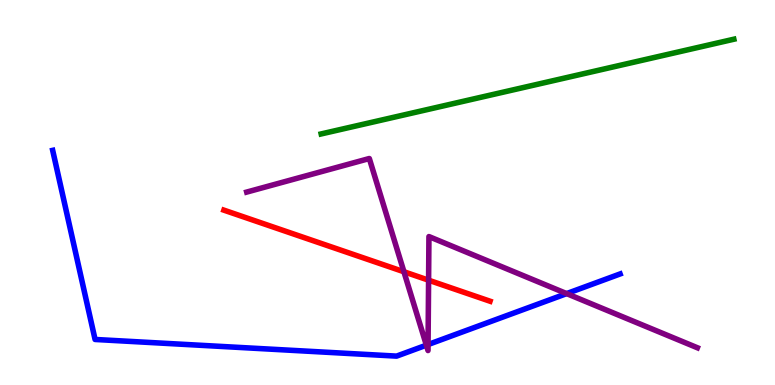[{'lines': ['blue', 'red'], 'intersections': []}, {'lines': ['green', 'red'], 'intersections': []}, {'lines': ['purple', 'red'], 'intersections': [{'x': 5.21, 'y': 2.94}, {'x': 5.53, 'y': 2.72}]}, {'lines': ['blue', 'green'], 'intersections': []}, {'lines': ['blue', 'purple'], 'intersections': [{'x': 5.5, 'y': 1.03}, {'x': 5.52, 'y': 1.05}, {'x': 7.31, 'y': 2.37}]}, {'lines': ['green', 'purple'], 'intersections': []}]